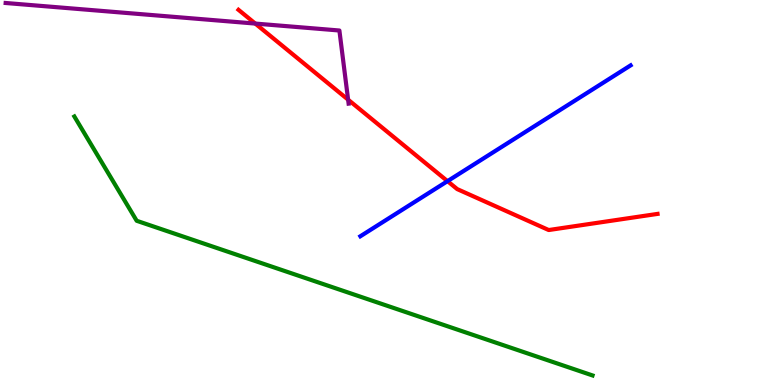[{'lines': ['blue', 'red'], 'intersections': [{'x': 5.77, 'y': 5.29}]}, {'lines': ['green', 'red'], 'intersections': []}, {'lines': ['purple', 'red'], 'intersections': [{'x': 3.29, 'y': 9.39}, {'x': 4.49, 'y': 7.41}]}, {'lines': ['blue', 'green'], 'intersections': []}, {'lines': ['blue', 'purple'], 'intersections': []}, {'lines': ['green', 'purple'], 'intersections': []}]